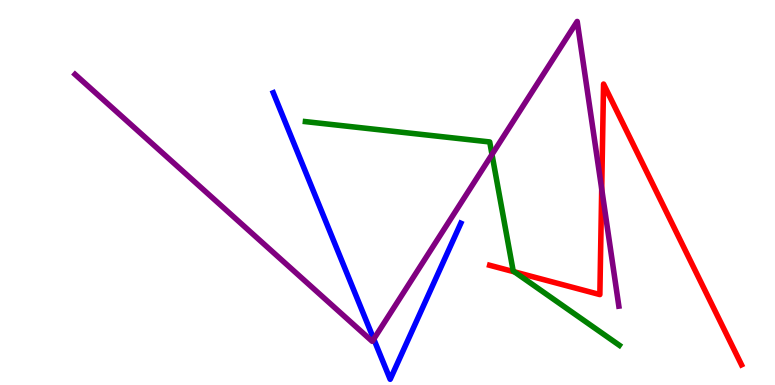[{'lines': ['blue', 'red'], 'intersections': []}, {'lines': ['green', 'red'], 'intersections': [{'x': 6.64, 'y': 2.94}]}, {'lines': ['purple', 'red'], 'intersections': [{'x': 7.76, 'y': 5.09}]}, {'lines': ['blue', 'green'], 'intersections': []}, {'lines': ['blue', 'purple'], 'intersections': [{'x': 4.82, 'y': 1.19}]}, {'lines': ['green', 'purple'], 'intersections': [{'x': 6.35, 'y': 5.99}]}]